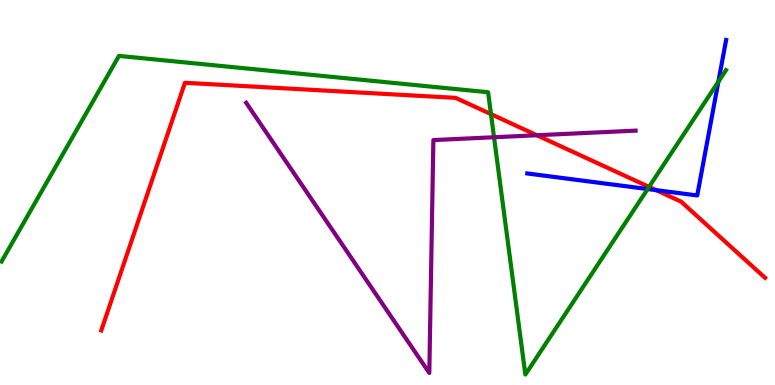[{'lines': ['blue', 'red'], 'intersections': [{'x': 8.47, 'y': 5.06}]}, {'lines': ['green', 'red'], 'intersections': [{'x': 6.34, 'y': 7.04}, {'x': 8.37, 'y': 5.15}]}, {'lines': ['purple', 'red'], 'intersections': [{'x': 6.93, 'y': 6.49}]}, {'lines': ['blue', 'green'], 'intersections': [{'x': 8.36, 'y': 5.09}, {'x': 9.27, 'y': 7.88}]}, {'lines': ['blue', 'purple'], 'intersections': []}, {'lines': ['green', 'purple'], 'intersections': [{'x': 6.37, 'y': 6.44}]}]